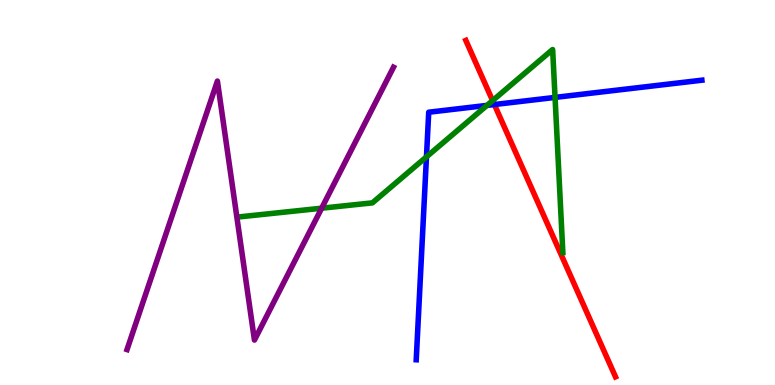[{'lines': ['blue', 'red'], 'intersections': [{'x': 6.38, 'y': 7.29}]}, {'lines': ['green', 'red'], 'intersections': [{'x': 6.36, 'y': 7.39}]}, {'lines': ['purple', 'red'], 'intersections': []}, {'lines': ['blue', 'green'], 'intersections': [{'x': 5.5, 'y': 5.93}, {'x': 6.28, 'y': 7.26}, {'x': 7.16, 'y': 7.47}]}, {'lines': ['blue', 'purple'], 'intersections': []}, {'lines': ['green', 'purple'], 'intersections': [{'x': 4.15, 'y': 4.59}]}]